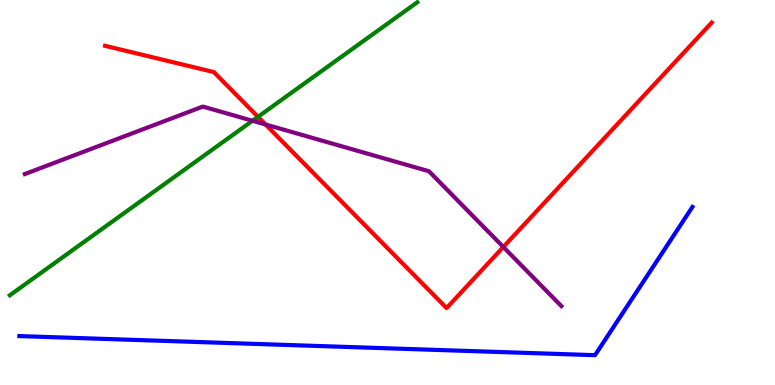[{'lines': ['blue', 'red'], 'intersections': []}, {'lines': ['green', 'red'], 'intersections': [{'x': 3.33, 'y': 6.97}]}, {'lines': ['purple', 'red'], 'intersections': [{'x': 3.43, 'y': 6.77}, {'x': 6.49, 'y': 3.58}]}, {'lines': ['blue', 'green'], 'intersections': []}, {'lines': ['blue', 'purple'], 'intersections': []}, {'lines': ['green', 'purple'], 'intersections': [{'x': 3.26, 'y': 6.86}]}]